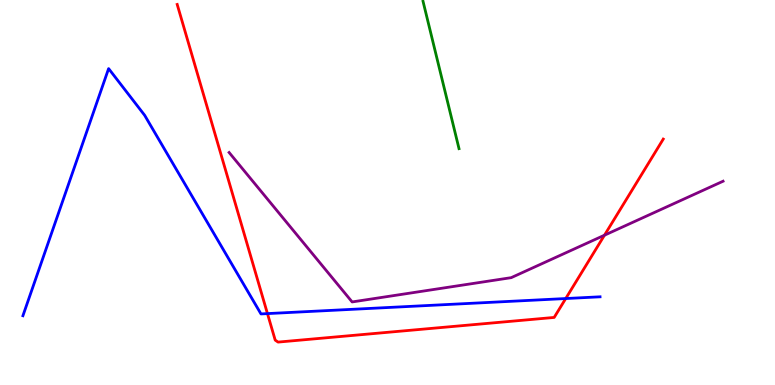[{'lines': ['blue', 'red'], 'intersections': [{'x': 3.45, 'y': 1.85}, {'x': 7.3, 'y': 2.25}]}, {'lines': ['green', 'red'], 'intersections': []}, {'lines': ['purple', 'red'], 'intersections': [{'x': 7.8, 'y': 3.89}]}, {'lines': ['blue', 'green'], 'intersections': []}, {'lines': ['blue', 'purple'], 'intersections': []}, {'lines': ['green', 'purple'], 'intersections': []}]